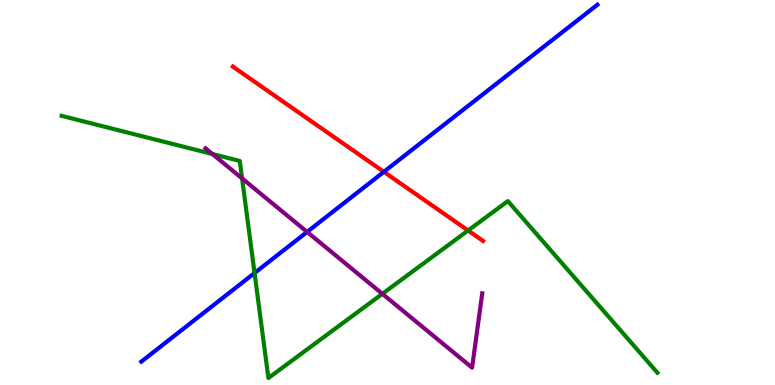[{'lines': ['blue', 'red'], 'intersections': [{'x': 4.95, 'y': 5.54}]}, {'lines': ['green', 'red'], 'intersections': [{'x': 6.04, 'y': 4.01}]}, {'lines': ['purple', 'red'], 'intersections': []}, {'lines': ['blue', 'green'], 'intersections': [{'x': 3.28, 'y': 2.91}]}, {'lines': ['blue', 'purple'], 'intersections': [{'x': 3.96, 'y': 3.98}]}, {'lines': ['green', 'purple'], 'intersections': [{'x': 2.74, 'y': 6.0}, {'x': 3.12, 'y': 5.37}, {'x': 4.93, 'y': 2.37}]}]